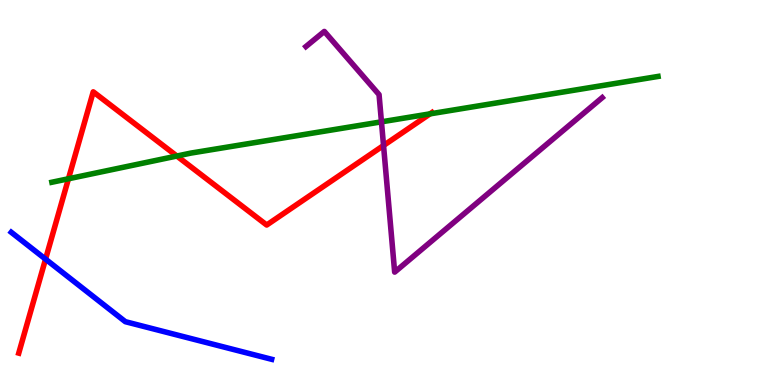[{'lines': ['blue', 'red'], 'intersections': [{'x': 0.588, 'y': 3.27}]}, {'lines': ['green', 'red'], 'intersections': [{'x': 0.883, 'y': 5.36}, {'x': 2.28, 'y': 5.95}, {'x': 5.55, 'y': 7.04}]}, {'lines': ['purple', 'red'], 'intersections': [{'x': 4.95, 'y': 6.22}]}, {'lines': ['blue', 'green'], 'intersections': []}, {'lines': ['blue', 'purple'], 'intersections': []}, {'lines': ['green', 'purple'], 'intersections': [{'x': 4.92, 'y': 6.84}]}]